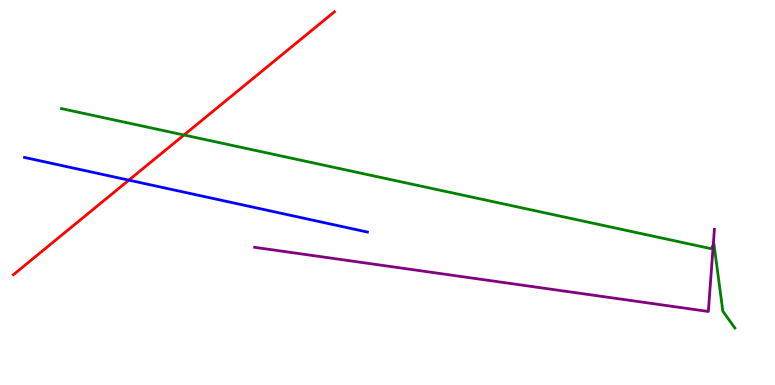[{'lines': ['blue', 'red'], 'intersections': [{'x': 1.66, 'y': 5.32}]}, {'lines': ['green', 'red'], 'intersections': [{'x': 2.37, 'y': 6.49}]}, {'lines': ['purple', 'red'], 'intersections': []}, {'lines': ['blue', 'green'], 'intersections': []}, {'lines': ['blue', 'purple'], 'intersections': []}, {'lines': ['green', 'purple'], 'intersections': [{'x': 9.2, 'y': 3.64}]}]